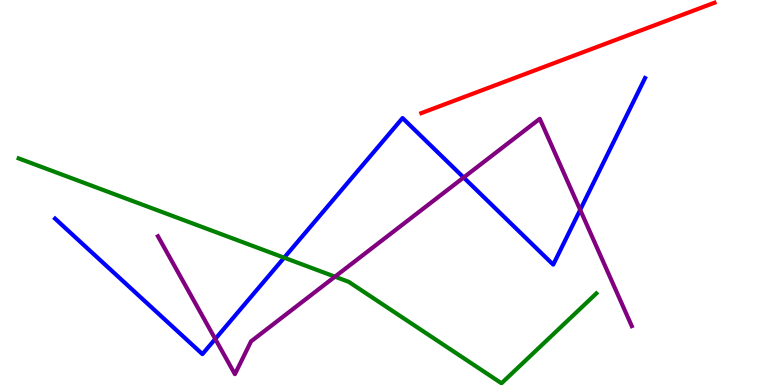[{'lines': ['blue', 'red'], 'intersections': []}, {'lines': ['green', 'red'], 'intersections': []}, {'lines': ['purple', 'red'], 'intersections': []}, {'lines': ['blue', 'green'], 'intersections': [{'x': 3.67, 'y': 3.31}]}, {'lines': ['blue', 'purple'], 'intersections': [{'x': 2.78, 'y': 1.2}, {'x': 5.98, 'y': 5.39}, {'x': 7.49, 'y': 4.55}]}, {'lines': ['green', 'purple'], 'intersections': [{'x': 4.32, 'y': 2.81}]}]